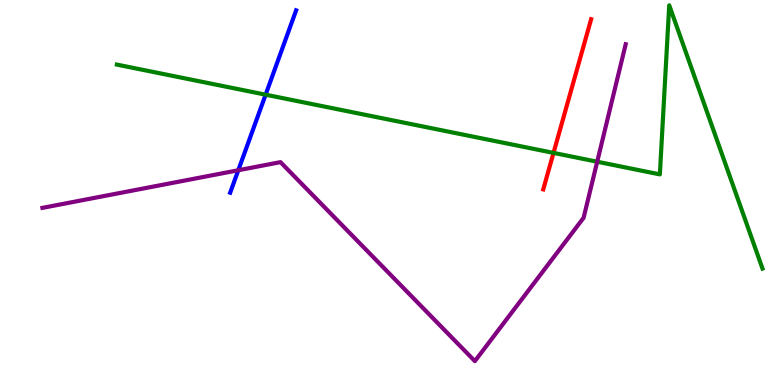[{'lines': ['blue', 'red'], 'intersections': []}, {'lines': ['green', 'red'], 'intersections': [{'x': 7.14, 'y': 6.03}]}, {'lines': ['purple', 'red'], 'intersections': []}, {'lines': ['blue', 'green'], 'intersections': [{'x': 3.43, 'y': 7.54}]}, {'lines': ['blue', 'purple'], 'intersections': [{'x': 3.07, 'y': 5.58}]}, {'lines': ['green', 'purple'], 'intersections': [{'x': 7.71, 'y': 5.8}]}]